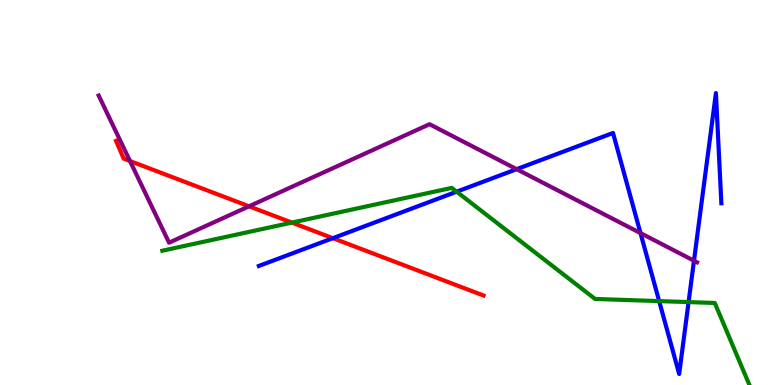[{'lines': ['blue', 'red'], 'intersections': [{'x': 4.29, 'y': 3.81}]}, {'lines': ['green', 'red'], 'intersections': [{'x': 3.77, 'y': 4.22}]}, {'lines': ['purple', 'red'], 'intersections': [{'x': 1.68, 'y': 5.82}, {'x': 3.21, 'y': 4.64}]}, {'lines': ['blue', 'green'], 'intersections': [{'x': 5.89, 'y': 5.02}, {'x': 8.51, 'y': 2.18}, {'x': 8.88, 'y': 2.15}]}, {'lines': ['blue', 'purple'], 'intersections': [{'x': 6.67, 'y': 5.61}, {'x': 8.26, 'y': 3.95}, {'x': 8.95, 'y': 3.23}]}, {'lines': ['green', 'purple'], 'intersections': []}]